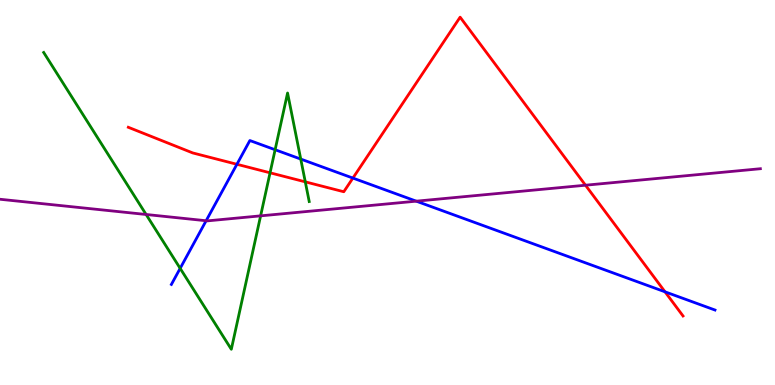[{'lines': ['blue', 'red'], 'intersections': [{'x': 3.06, 'y': 5.73}, {'x': 4.55, 'y': 5.37}, {'x': 8.58, 'y': 2.42}]}, {'lines': ['green', 'red'], 'intersections': [{'x': 3.48, 'y': 5.51}, {'x': 3.94, 'y': 5.28}]}, {'lines': ['purple', 'red'], 'intersections': [{'x': 7.55, 'y': 5.19}]}, {'lines': ['blue', 'green'], 'intersections': [{'x': 2.32, 'y': 3.03}, {'x': 3.55, 'y': 6.11}, {'x': 3.88, 'y': 5.87}]}, {'lines': ['blue', 'purple'], 'intersections': [{'x': 2.66, 'y': 4.27}, {'x': 5.37, 'y': 4.77}]}, {'lines': ['green', 'purple'], 'intersections': [{'x': 1.89, 'y': 4.43}, {'x': 3.36, 'y': 4.39}]}]